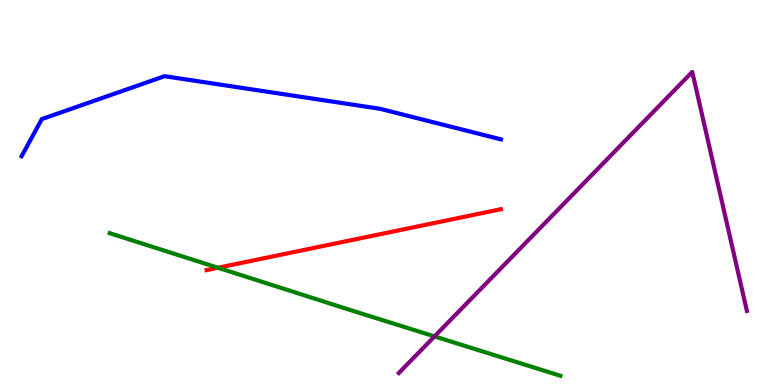[{'lines': ['blue', 'red'], 'intersections': []}, {'lines': ['green', 'red'], 'intersections': [{'x': 2.81, 'y': 3.05}]}, {'lines': ['purple', 'red'], 'intersections': []}, {'lines': ['blue', 'green'], 'intersections': []}, {'lines': ['blue', 'purple'], 'intersections': []}, {'lines': ['green', 'purple'], 'intersections': [{'x': 5.61, 'y': 1.26}]}]